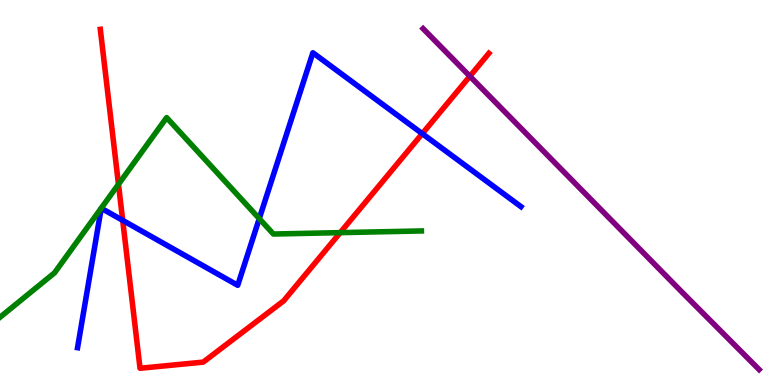[{'lines': ['blue', 'red'], 'intersections': [{'x': 1.58, 'y': 4.28}, {'x': 5.45, 'y': 6.53}]}, {'lines': ['green', 'red'], 'intersections': [{'x': 1.53, 'y': 5.21}, {'x': 4.39, 'y': 3.96}]}, {'lines': ['purple', 'red'], 'intersections': [{'x': 6.06, 'y': 8.02}]}, {'lines': ['blue', 'green'], 'intersections': [{'x': 3.35, 'y': 4.32}]}, {'lines': ['blue', 'purple'], 'intersections': []}, {'lines': ['green', 'purple'], 'intersections': []}]